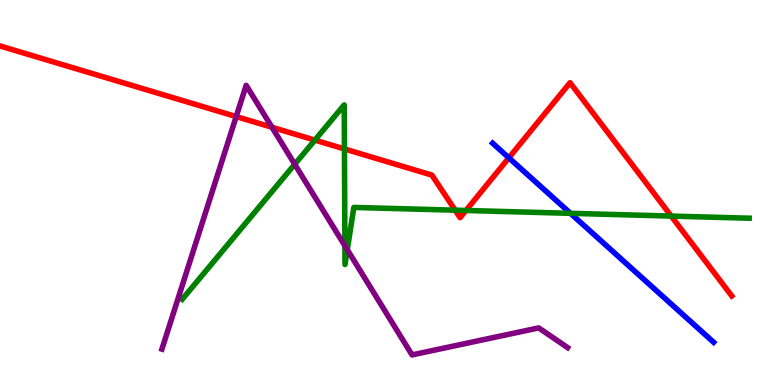[{'lines': ['blue', 'red'], 'intersections': [{'x': 6.57, 'y': 5.9}]}, {'lines': ['green', 'red'], 'intersections': [{'x': 4.06, 'y': 6.36}, {'x': 4.44, 'y': 6.13}, {'x': 5.87, 'y': 4.54}, {'x': 6.01, 'y': 4.53}, {'x': 8.66, 'y': 4.39}]}, {'lines': ['purple', 'red'], 'intersections': [{'x': 3.05, 'y': 6.97}, {'x': 3.51, 'y': 6.69}]}, {'lines': ['blue', 'green'], 'intersections': [{'x': 7.36, 'y': 4.46}]}, {'lines': ['blue', 'purple'], 'intersections': []}, {'lines': ['green', 'purple'], 'intersections': [{'x': 3.8, 'y': 5.73}, {'x': 4.45, 'y': 3.62}, {'x': 4.48, 'y': 3.51}]}]